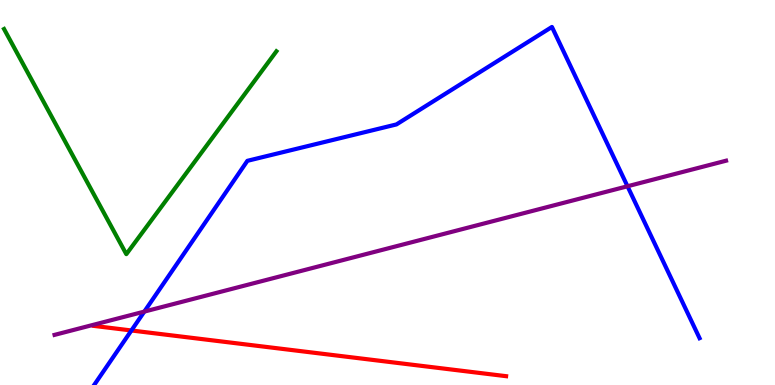[{'lines': ['blue', 'red'], 'intersections': [{'x': 1.7, 'y': 1.42}]}, {'lines': ['green', 'red'], 'intersections': []}, {'lines': ['purple', 'red'], 'intersections': []}, {'lines': ['blue', 'green'], 'intersections': []}, {'lines': ['blue', 'purple'], 'intersections': [{'x': 1.86, 'y': 1.91}, {'x': 8.1, 'y': 5.16}]}, {'lines': ['green', 'purple'], 'intersections': []}]